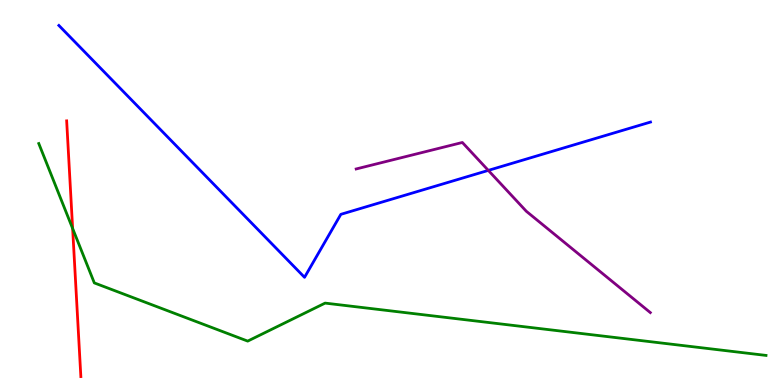[{'lines': ['blue', 'red'], 'intersections': []}, {'lines': ['green', 'red'], 'intersections': [{'x': 0.937, 'y': 4.07}]}, {'lines': ['purple', 'red'], 'intersections': []}, {'lines': ['blue', 'green'], 'intersections': []}, {'lines': ['blue', 'purple'], 'intersections': [{'x': 6.3, 'y': 5.57}]}, {'lines': ['green', 'purple'], 'intersections': []}]